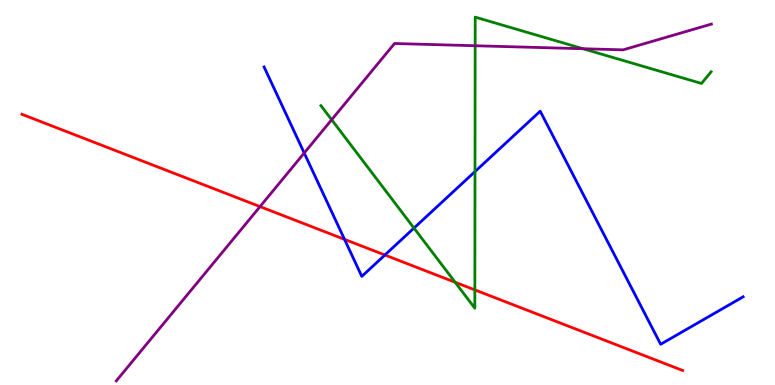[{'lines': ['blue', 'red'], 'intersections': [{'x': 4.45, 'y': 3.78}, {'x': 4.97, 'y': 3.38}]}, {'lines': ['green', 'red'], 'intersections': [{'x': 5.87, 'y': 2.67}, {'x': 6.13, 'y': 2.47}]}, {'lines': ['purple', 'red'], 'intersections': [{'x': 3.36, 'y': 4.63}]}, {'lines': ['blue', 'green'], 'intersections': [{'x': 5.34, 'y': 4.08}, {'x': 6.13, 'y': 5.54}]}, {'lines': ['blue', 'purple'], 'intersections': [{'x': 3.93, 'y': 6.03}]}, {'lines': ['green', 'purple'], 'intersections': [{'x': 4.28, 'y': 6.89}, {'x': 6.13, 'y': 8.81}, {'x': 7.52, 'y': 8.73}]}]